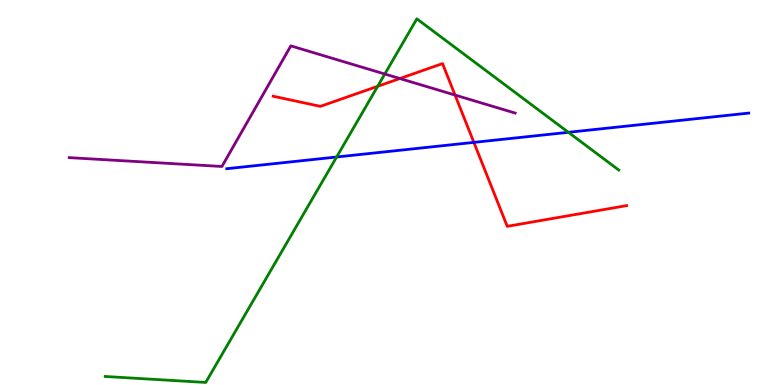[{'lines': ['blue', 'red'], 'intersections': [{'x': 6.11, 'y': 6.3}]}, {'lines': ['green', 'red'], 'intersections': [{'x': 4.87, 'y': 7.76}]}, {'lines': ['purple', 'red'], 'intersections': [{'x': 5.16, 'y': 7.96}, {'x': 5.87, 'y': 7.53}]}, {'lines': ['blue', 'green'], 'intersections': [{'x': 4.34, 'y': 5.92}, {'x': 7.33, 'y': 6.56}]}, {'lines': ['blue', 'purple'], 'intersections': []}, {'lines': ['green', 'purple'], 'intersections': [{'x': 4.97, 'y': 8.08}]}]